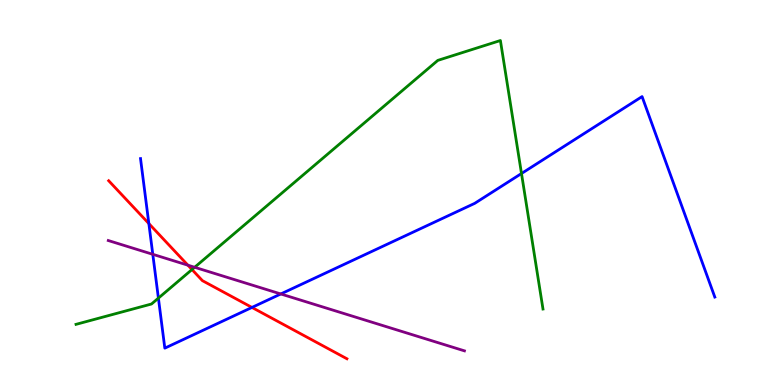[{'lines': ['blue', 'red'], 'intersections': [{'x': 1.92, 'y': 4.19}, {'x': 3.25, 'y': 2.01}]}, {'lines': ['green', 'red'], 'intersections': [{'x': 2.48, 'y': 3.0}]}, {'lines': ['purple', 'red'], 'intersections': [{'x': 2.42, 'y': 3.11}]}, {'lines': ['blue', 'green'], 'intersections': [{'x': 2.04, 'y': 2.26}, {'x': 6.73, 'y': 5.49}]}, {'lines': ['blue', 'purple'], 'intersections': [{'x': 1.97, 'y': 3.39}, {'x': 3.62, 'y': 2.36}]}, {'lines': ['green', 'purple'], 'intersections': [{'x': 2.51, 'y': 3.06}]}]